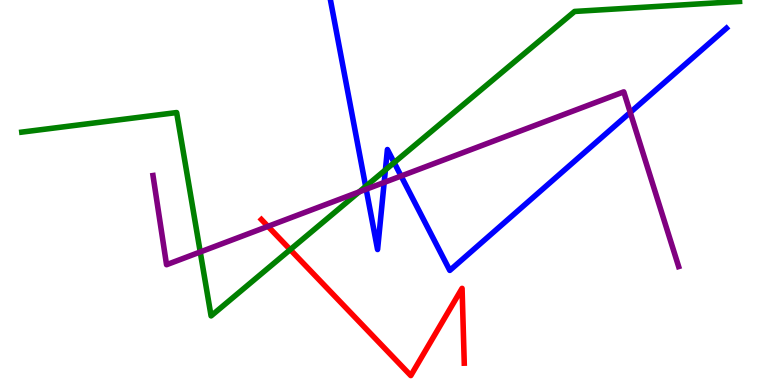[{'lines': ['blue', 'red'], 'intersections': []}, {'lines': ['green', 'red'], 'intersections': [{'x': 3.74, 'y': 3.52}]}, {'lines': ['purple', 'red'], 'intersections': [{'x': 3.46, 'y': 4.12}]}, {'lines': ['blue', 'green'], 'intersections': [{'x': 4.72, 'y': 5.16}, {'x': 4.97, 'y': 5.59}, {'x': 5.09, 'y': 5.78}]}, {'lines': ['blue', 'purple'], 'intersections': [{'x': 4.72, 'y': 5.08}, {'x': 4.96, 'y': 5.26}, {'x': 5.18, 'y': 5.43}, {'x': 8.13, 'y': 7.08}]}, {'lines': ['green', 'purple'], 'intersections': [{'x': 2.58, 'y': 3.46}, {'x': 4.63, 'y': 5.02}]}]